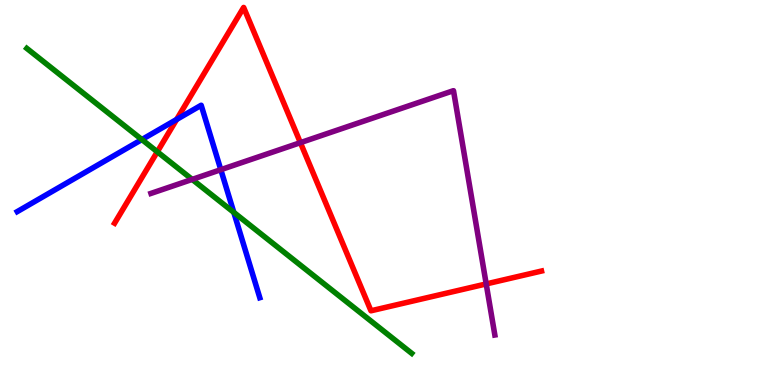[{'lines': ['blue', 'red'], 'intersections': [{'x': 2.28, 'y': 6.9}]}, {'lines': ['green', 'red'], 'intersections': [{'x': 2.03, 'y': 6.06}]}, {'lines': ['purple', 'red'], 'intersections': [{'x': 3.88, 'y': 6.29}, {'x': 6.27, 'y': 2.63}]}, {'lines': ['blue', 'green'], 'intersections': [{'x': 1.83, 'y': 6.38}, {'x': 3.02, 'y': 4.48}]}, {'lines': ['blue', 'purple'], 'intersections': [{'x': 2.85, 'y': 5.59}]}, {'lines': ['green', 'purple'], 'intersections': [{'x': 2.48, 'y': 5.34}]}]